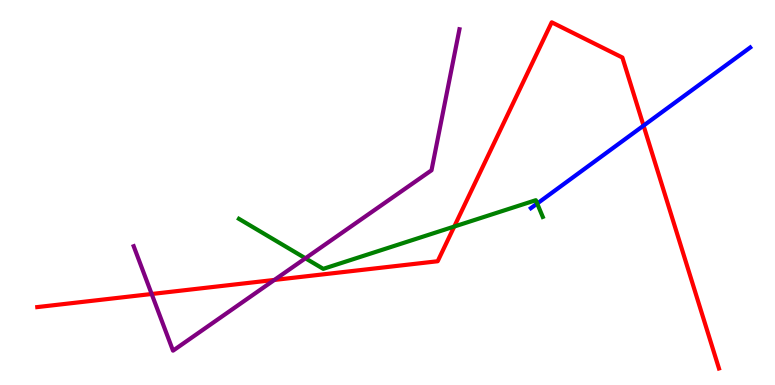[{'lines': ['blue', 'red'], 'intersections': [{'x': 8.3, 'y': 6.74}]}, {'lines': ['green', 'red'], 'intersections': [{'x': 5.86, 'y': 4.12}]}, {'lines': ['purple', 'red'], 'intersections': [{'x': 1.96, 'y': 2.36}, {'x': 3.54, 'y': 2.73}]}, {'lines': ['blue', 'green'], 'intersections': [{'x': 6.93, 'y': 4.71}]}, {'lines': ['blue', 'purple'], 'intersections': []}, {'lines': ['green', 'purple'], 'intersections': [{'x': 3.94, 'y': 3.29}]}]